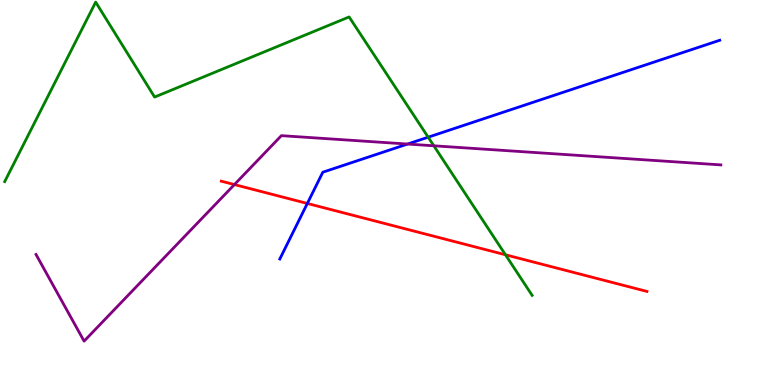[{'lines': ['blue', 'red'], 'intersections': [{'x': 3.97, 'y': 4.72}]}, {'lines': ['green', 'red'], 'intersections': [{'x': 6.52, 'y': 3.38}]}, {'lines': ['purple', 'red'], 'intersections': [{'x': 3.02, 'y': 5.21}]}, {'lines': ['blue', 'green'], 'intersections': [{'x': 5.52, 'y': 6.44}]}, {'lines': ['blue', 'purple'], 'intersections': [{'x': 5.26, 'y': 6.26}]}, {'lines': ['green', 'purple'], 'intersections': [{'x': 5.6, 'y': 6.21}]}]